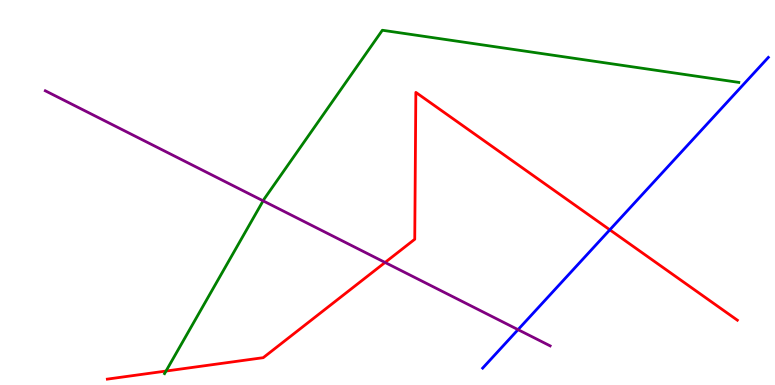[{'lines': ['blue', 'red'], 'intersections': [{'x': 7.87, 'y': 4.03}]}, {'lines': ['green', 'red'], 'intersections': [{'x': 2.14, 'y': 0.362}]}, {'lines': ['purple', 'red'], 'intersections': [{'x': 4.97, 'y': 3.18}]}, {'lines': ['blue', 'green'], 'intersections': []}, {'lines': ['blue', 'purple'], 'intersections': [{'x': 6.68, 'y': 1.44}]}, {'lines': ['green', 'purple'], 'intersections': [{'x': 3.4, 'y': 4.78}]}]